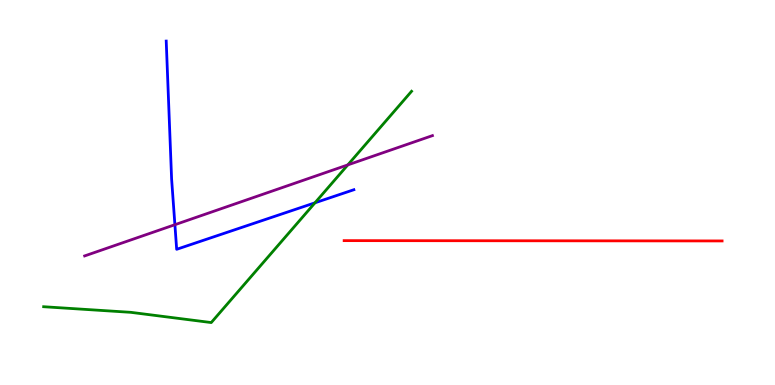[{'lines': ['blue', 'red'], 'intersections': []}, {'lines': ['green', 'red'], 'intersections': []}, {'lines': ['purple', 'red'], 'intersections': []}, {'lines': ['blue', 'green'], 'intersections': [{'x': 4.06, 'y': 4.73}]}, {'lines': ['blue', 'purple'], 'intersections': [{'x': 2.26, 'y': 4.16}]}, {'lines': ['green', 'purple'], 'intersections': [{'x': 4.49, 'y': 5.72}]}]